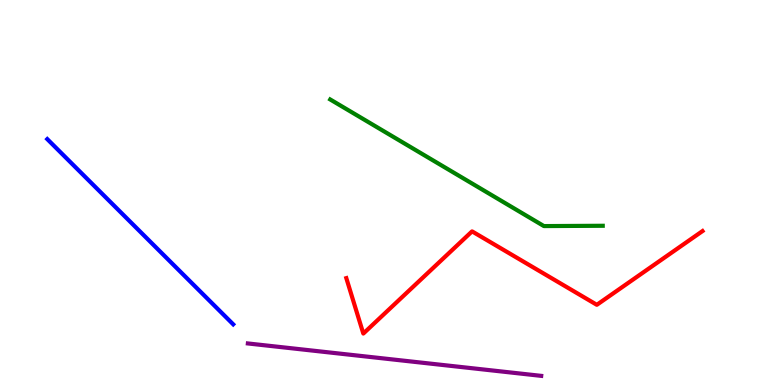[{'lines': ['blue', 'red'], 'intersections': []}, {'lines': ['green', 'red'], 'intersections': []}, {'lines': ['purple', 'red'], 'intersections': []}, {'lines': ['blue', 'green'], 'intersections': []}, {'lines': ['blue', 'purple'], 'intersections': []}, {'lines': ['green', 'purple'], 'intersections': []}]